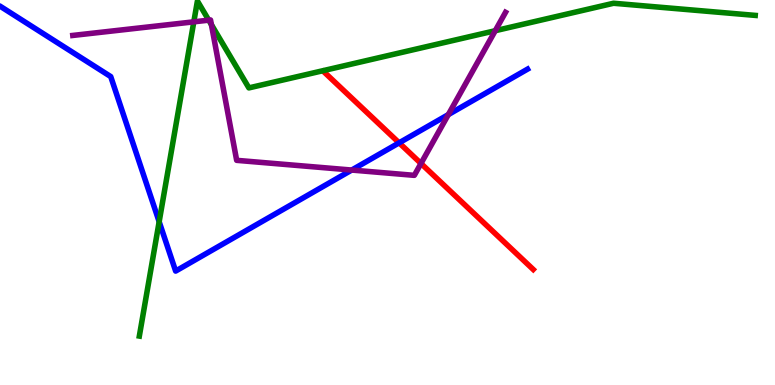[{'lines': ['blue', 'red'], 'intersections': [{'x': 5.15, 'y': 6.29}]}, {'lines': ['green', 'red'], 'intersections': []}, {'lines': ['purple', 'red'], 'intersections': [{'x': 5.43, 'y': 5.75}]}, {'lines': ['blue', 'green'], 'intersections': [{'x': 2.05, 'y': 4.24}]}, {'lines': ['blue', 'purple'], 'intersections': [{'x': 4.54, 'y': 5.58}, {'x': 5.78, 'y': 7.02}]}, {'lines': ['green', 'purple'], 'intersections': [{'x': 2.5, 'y': 9.43}, {'x': 2.69, 'y': 9.48}, {'x': 2.73, 'y': 9.36}, {'x': 6.39, 'y': 9.2}]}]